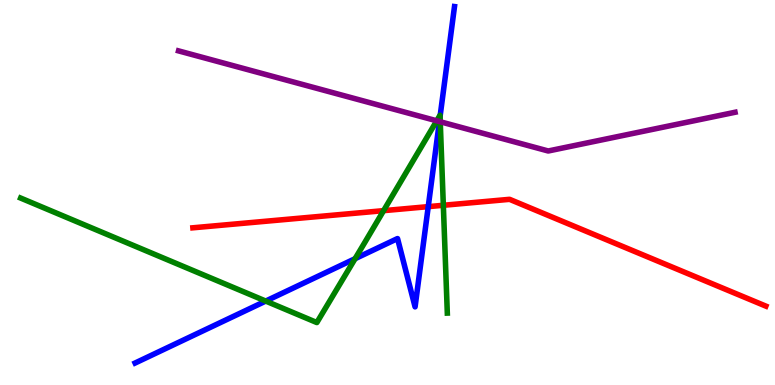[{'lines': ['blue', 'red'], 'intersections': [{'x': 5.53, 'y': 4.63}]}, {'lines': ['green', 'red'], 'intersections': [{'x': 4.95, 'y': 4.53}, {'x': 5.72, 'y': 4.67}]}, {'lines': ['purple', 'red'], 'intersections': []}, {'lines': ['blue', 'green'], 'intersections': [{'x': 3.43, 'y': 2.18}, {'x': 4.58, 'y': 3.28}, {'x': 5.68, 'y': 6.97}]}, {'lines': ['blue', 'purple'], 'intersections': [{'x': 5.67, 'y': 6.84}]}, {'lines': ['green', 'purple'], 'intersections': [{'x': 5.64, 'y': 6.86}, {'x': 5.68, 'y': 6.84}]}]